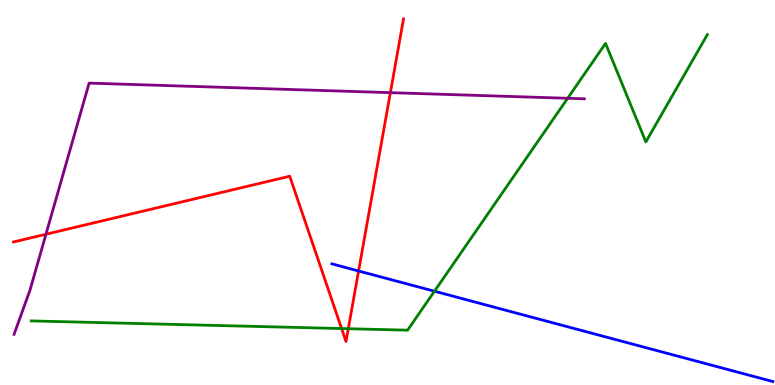[{'lines': ['blue', 'red'], 'intersections': [{'x': 4.63, 'y': 2.96}]}, {'lines': ['green', 'red'], 'intersections': [{'x': 4.41, 'y': 1.47}, {'x': 4.49, 'y': 1.46}]}, {'lines': ['purple', 'red'], 'intersections': [{'x': 0.593, 'y': 3.92}, {'x': 5.04, 'y': 7.59}]}, {'lines': ['blue', 'green'], 'intersections': [{'x': 5.61, 'y': 2.44}]}, {'lines': ['blue', 'purple'], 'intersections': []}, {'lines': ['green', 'purple'], 'intersections': [{'x': 7.32, 'y': 7.45}]}]